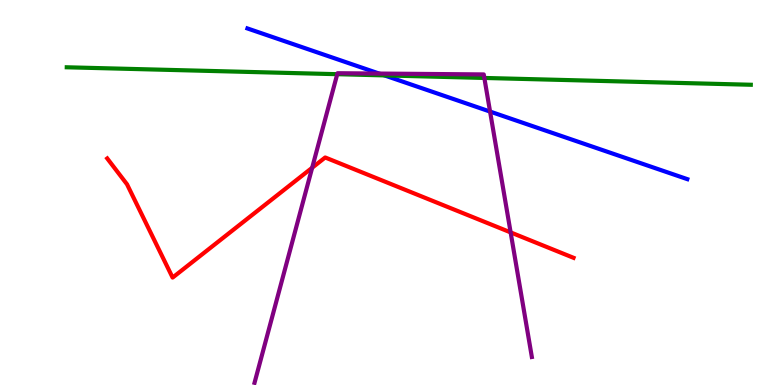[{'lines': ['blue', 'red'], 'intersections': []}, {'lines': ['green', 'red'], 'intersections': []}, {'lines': ['purple', 'red'], 'intersections': [{'x': 4.03, 'y': 5.64}, {'x': 6.59, 'y': 3.96}]}, {'lines': ['blue', 'green'], 'intersections': [{'x': 4.96, 'y': 8.04}]}, {'lines': ['blue', 'purple'], 'intersections': [{'x': 4.89, 'y': 8.09}, {'x': 6.32, 'y': 7.1}]}, {'lines': ['green', 'purple'], 'intersections': [{'x': 4.35, 'y': 8.07}, {'x': 6.25, 'y': 7.98}]}]